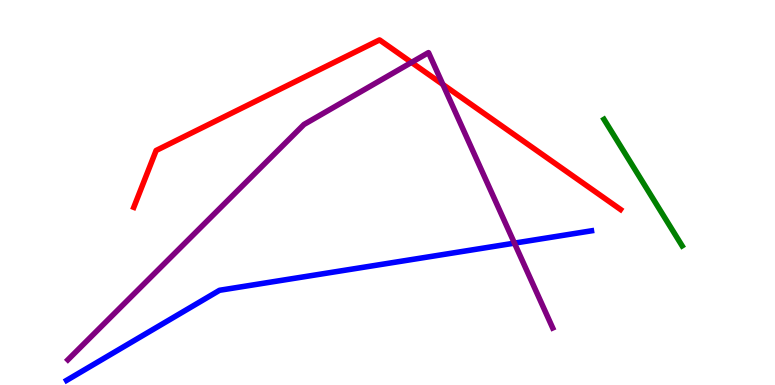[{'lines': ['blue', 'red'], 'intersections': []}, {'lines': ['green', 'red'], 'intersections': []}, {'lines': ['purple', 'red'], 'intersections': [{'x': 5.31, 'y': 8.38}, {'x': 5.71, 'y': 7.81}]}, {'lines': ['blue', 'green'], 'intersections': []}, {'lines': ['blue', 'purple'], 'intersections': [{'x': 6.64, 'y': 3.68}]}, {'lines': ['green', 'purple'], 'intersections': []}]